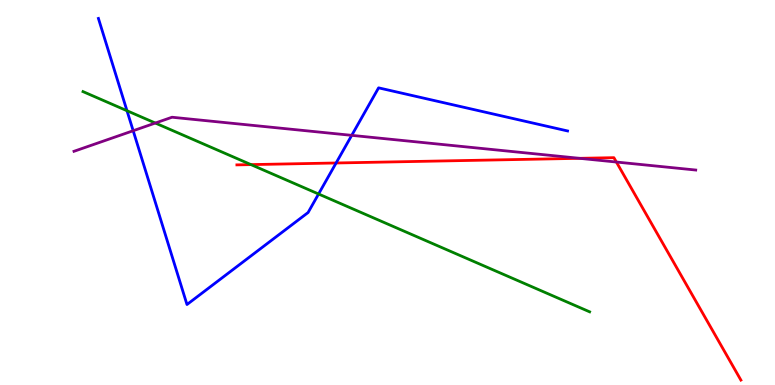[{'lines': ['blue', 'red'], 'intersections': [{'x': 4.34, 'y': 5.77}]}, {'lines': ['green', 'red'], 'intersections': [{'x': 3.24, 'y': 5.72}]}, {'lines': ['purple', 'red'], 'intersections': [{'x': 7.48, 'y': 5.89}, {'x': 7.95, 'y': 5.79}]}, {'lines': ['blue', 'green'], 'intersections': [{'x': 1.64, 'y': 7.12}, {'x': 4.11, 'y': 4.96}]}, {'lines': ['blue', 'purple'], 'intersections': [{'x': 1.72, 'y': 6.6}, {'x': 4.54, 'y': 6.48}]}, {'lines': ['green', 'purple'], 'intersections': [{'x': 2.0, 'y': 6.8}]}]